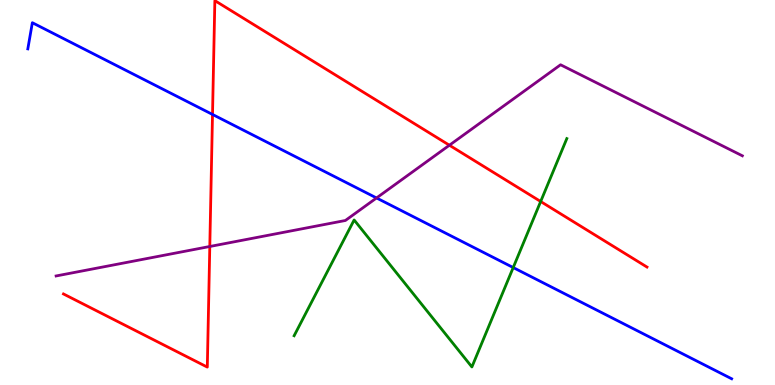[{'lines': ['blue', 'red'], 'intersections': [{'x': 2.74, 'y': 7.03}]}, {'lines': ['green', 'red'], 'intersections': [{'x': 6.98, 'y': 4.77}]}, {'lines': ['purple', 'red'], 'intersections': [{'x': 2.71, 'y': 3.6}, {'x': 5.8, 'y': 6.23}]}, {'lines': ['blue', 'green'], 'intersections': [{'x': 6.62, 'y': 3.05}]}, {'lines': ['blue', 'purple'], 'intersections': [{'x': 4.86, 'y': 4.86}]}, {'lines': ['green', 'purple'], 'intersections': []}]